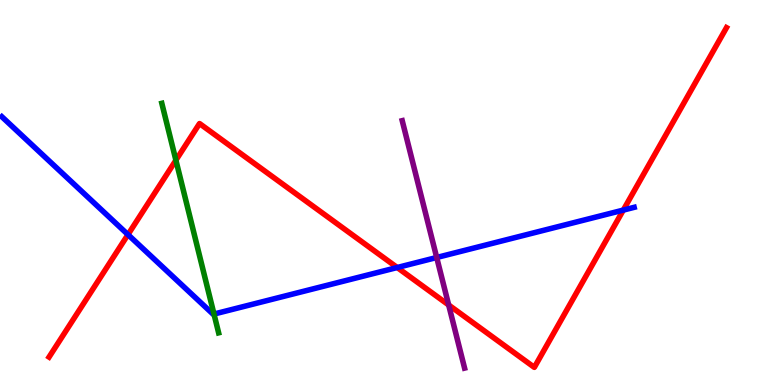[{'lines': ['blue', 'red'], 'intersections': [{'x': 1.65, 'y': 3.91}, {'x': 5.13, 'y': 3.05}, {'x': 8.04, 'y': 4.54}]}, {'lines': ['green', 'red'], 'intersections': [{'x': 2.27, 'y': 5.84}]}, {'lines': ['purple', 'red'], 'intersections': [{'x': 5.79, 'y': 2.08}]}, {'lines': ['blue', 'green'], 'intersections': [{'x': 2.76, 'y': 1.84}]}, {'lines': ['blue', 'purple'], 'intersections': [{'x': 5.63, 'y': 3.31}]}, {'lines': ['green', 'purple'], 'intersections': []}]